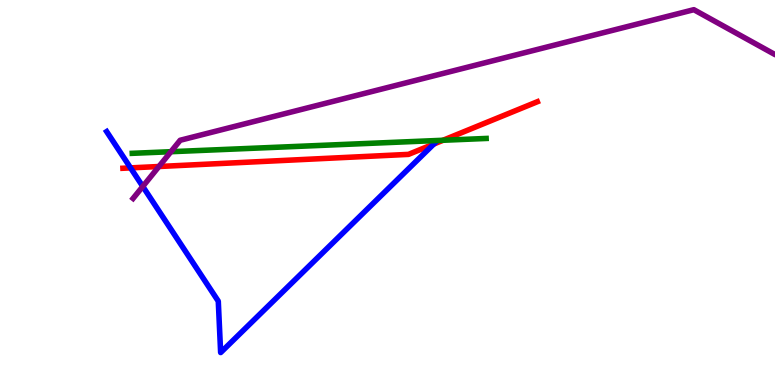[{'lines': ['blue', 'red'], 'intersections': [{'x': 1.68, 'y': 5.64}, {'x': 5.6, 'y': 6.26}]}, {'lines': ['green', 'red'], 'intersections': [{'x': 5.72, 'y': 6.36}]}, {'lines': ['purple', 'red'], 'intersections': [{'x': 2.05, 'y': 5.68}]}, {'lines': ['blue', 'green'], 'intersections': []}, {'lines': ['blue', 'purple'], 'intersections': [{'x': 1.84, 'y': 5.16}]}, {'lines': ['green', 'purple'], 'intersections': [{'x': 2.21, 'y': 6.06}]}]